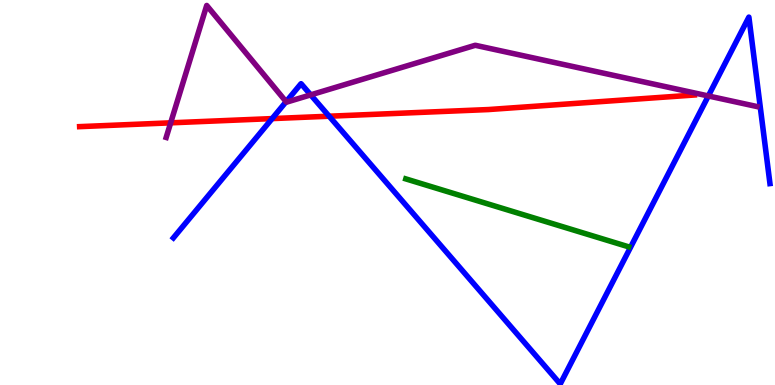[{'lines': ['blue', 'red'], 'intersections': [{'x': 3.51, 'y': 6.92}, {'x': 4.25, 'y': 6.98}]}, {'lines': ['green', 'red'], 'intersections': []}, {'lines': ['purple', 'red'], 'intersections': [{'x': 2.2, 'y': 6.81}]}, {'lines': ['blue', 'green'], 'intersections': []}, {'lines': ['blue', 'purple'], 'intersections': [{'x': 3.69, 'y': 7.36}, {'x': 4.01, 'y': 7.54}, {'x': 9.14, 'y': 7.51}]}, {'lines': ['green', 'purple'], 'intersections': []}]